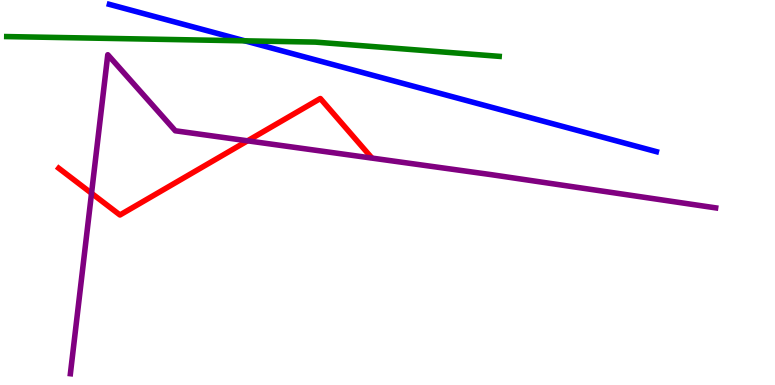[{'lines': ['blue', 'red'], 'intersections': []}, {'lines': ['green', 'red'], 'intersections': []}, {'lines': ['purple', 'red'], 'intersections': [{'x': 1.18, 'y': 4.98}, {'x': 3.19, 'y': 6.34}]}, {'lines': ['blue', 'green'], 'intersections': [{'x': 3.16, 'y': 8.94}]}, {'lines': ['blue', 'purple'], 'intersections': []}, {'lines': ['green', 'purple'], 'intersections': []}]